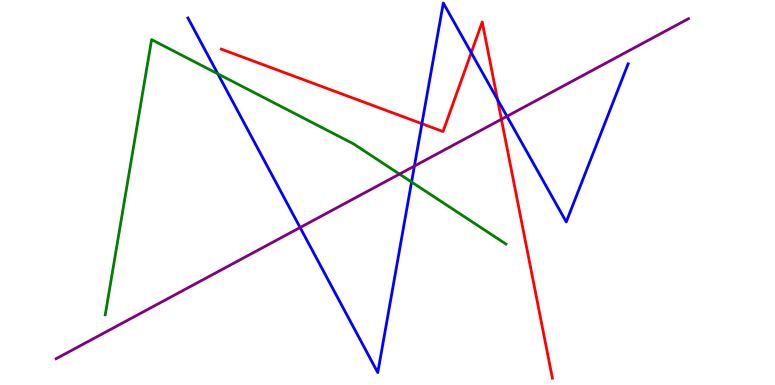[{'lines': ['blue', 'red'], 'intersections': [{'x': 5.44, 'y': 6.79}, {'x': 6.08, 'y': 8.63}, {'x': 6.42, 'y': 7.42}]}, {'lines': ['green', 'red'], 'intersections': []}, {'lines': ['purple', 'red'], 'intersections': [{'x': 6.47, 'y': 6.9}]}, {'lines': ['blue', 'green'], 'intersections': [{'x': 2.81, 'y': 8.08}, {'x': 5.31, 'y': 5.27}]}, {'lines': ['blue', 'purple'], 'intersections': [{'x': 3.87, 'y': 4.09}, {'x': 5.35, 'y': 5.69}, {'x': 6.54, 'y': 6.98}]}, {'lines': ['green', 'purple'], 'intersections': [{'x': 5.15, 'y': 5.48}]}]